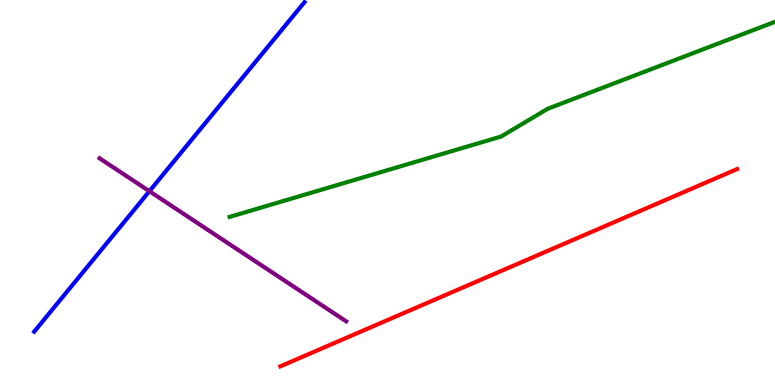[{'lines': ['blue', 'red'], 'intersections': []}, {'lines': ['green', 'red'], 'intersections': []}, {'lines': ['purple', 'red'], 'intersections': []}, {'lines': ['blue', 'green'], 'intersections': []}, {'lines': ['blue', 'purple'], 'intersections': [{'x': 1.93, 'y': 5.03}]}, {'lines': ['green', 'purple'], 'intersections': []}]